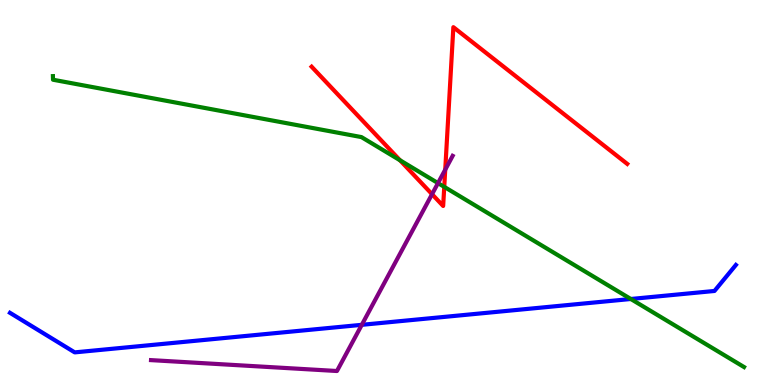[{'lines': ['blue', 'red'], 'intersections': []}, {'lines': ['green', 'red'], 'intersections': [{'x': 5.16, 'y': 5.84}, {'x': 5.73, 'y': 5.15}]}, {'lines': ['purple', 'red'], 'intersections': [{'x': 5.57, 'y': 4.96}, {'x': 5.74, 'y': 5.59}]}, {'lines': ['blue', 'green'], 'intersections': [{'x': 8.14, 'y': 2.23}]}, {'lines': ['blue', 'purple'], 'intersections': [{'x': 4.67, 'y': 1.56}]}, {'lines': ['green', 'purple'], 'intersections': [{'x': 5.65, 'y': 5.24}]}]